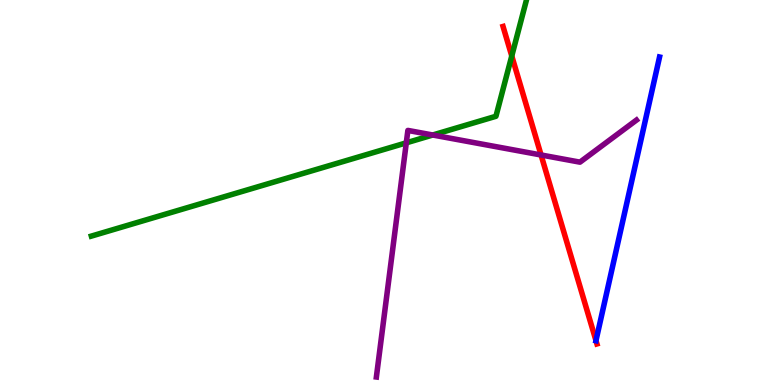[{'lines': ['blue', 'red'], 'intersections': [{'x': 7.69, 'y': 1.15}]}, {'lines': ['green', 'red'], 'intersections': [{'x': 6.6, 'y': 8.55}]}, {'lines': ['purple', 'red'], 'intersections': [{'x': 6.98, 'y': 5.97}]}, {'lines': ['blue', 'green'], 'intersections': []}, {'lines': ['blue', 'purple'], 'intersections': []}, {'lines': ['green', 'purple'], 'intersections': [{'x': 5.24, 'y': 6.29}, {'x': 5.58, 'y': 6.49}]}]